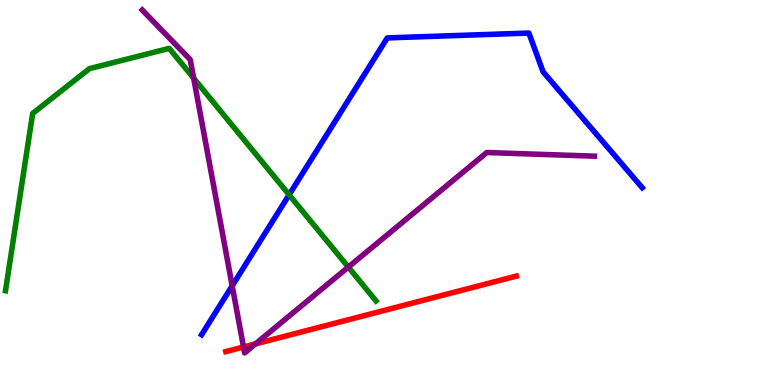[{'lines': ['blue', 'red'], 'intersections': []}, {'lines': ['green', 'red'], 'intersections': []}, {'lines': ['purple', 'red'], 'intersections': [{'x': 3.14, 'y': 0.987}, {'x': 3.3, 'y': 1.07}]}, {'lines': ['blue', 'green'], 'intersections': [{'x': 3.73, 'y': 4.94}]}, {'lines': ['blue', 'purple'], 'intersections': [{'x': 3.0, 'y': 2.58}]}, {'lines': ['green', 'purple'], 'intersections': [{'x': 2.5, 'y': 7.97}, {'x': 4.49, 'y': 3.06}]}]